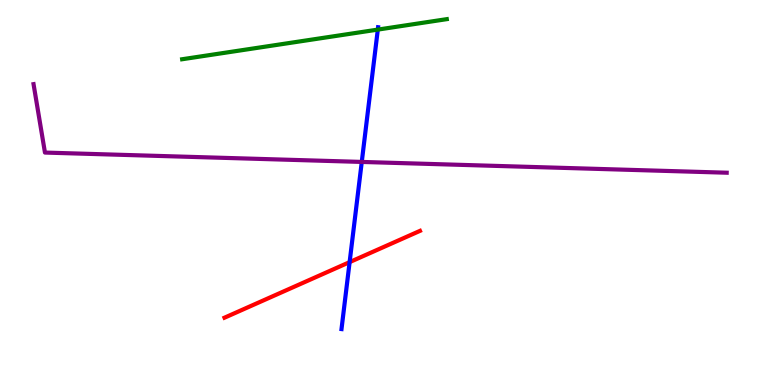[{'lines': ['blue', 'red'], 'intersections': [{'x': 4.51, 'y': 3.19}]}, {'lines': ['green', 'red'], 'intersections': []}, {'lines': ['purple', 'red'], 'intersections': []}, {'lines': ['blue', 'green'], 'intersections': [{'x': 4.87, 'y': 9.23}]}, {'lines': ['blue', 'purple'], 'intersections': [{'x': 4.67, 'y': 5.79}]}, {'lines': ['green', 'purple'], 'intersections': []}]